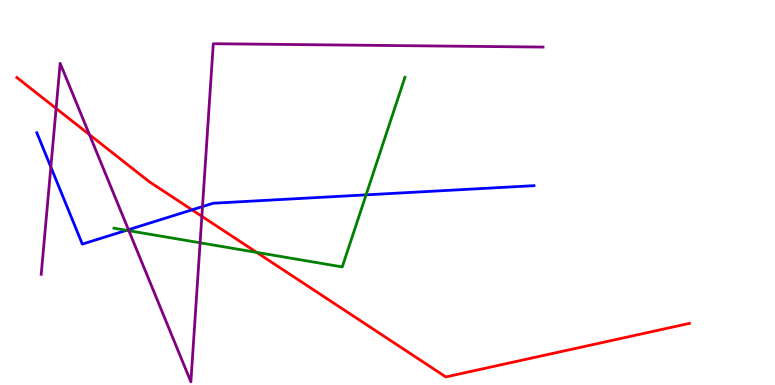[{'lines': ['blue', 'red'], 'intersections': [{'x': 2.48, 'y': 4.55}]}, {'lines': ['green', 'red'], 'intersections': [{'x': 3.31, 'y': 3.44}]}, {'lines': ['purple', 'red'], 'intersections': [{'x': 0.724, 'y': 7.18}, {'x': 1.15, 'y': 6.5}, {'x': 2.6, 'y': 4.38}]}, {'lines': ['blue', 'green'], 'intersections': [{'x': 1.63, 'y': 4.02}, {'x': 4.72, 'y': 4.94}]}, {'lines': ['blue', 'purple'], 'intersections': [{'x': 0.656, 'y': 5.66}, {'x': 1.66, 'y': 4.03}, {'x': 2.61, 'y': 4.63}]}, {'lines': ['green', 'purple'], 'intersections': [{'x': 1.66, 'y': 4.01}, {'x': 2.58, 'y': 3.69}]}]